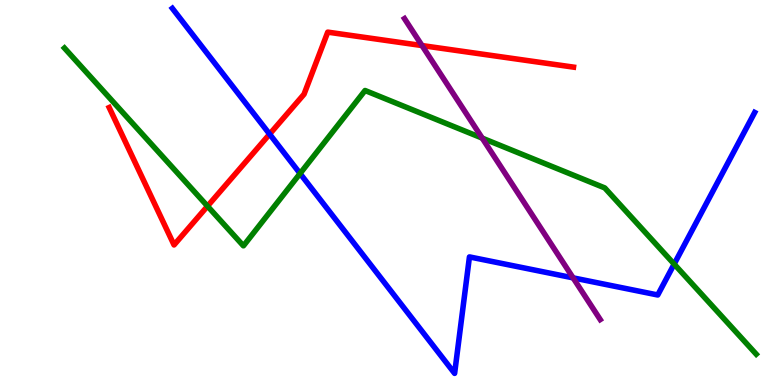[{'lines': ['blue', 'red'], 'intersections': [{'x': 3.48, 'y': 6.52}]}, {'lines': ['green', 'red'], 'intersections': [{'x': 2.68, 'y': 4.65}]}, {'lines': ['purple', 'red'], 'intersections': [{'x': 5.45, 'y': 8.82}]}, {'lines': ['blue', 'green'], 'intersections': [{'x': 3.87, 'y': 5.49}, {'x': 8.7, 'y': 3.14}]}, {'lines': ['blue', 'purple'], 'intersections': [{'x': 7.39, 'y': 2.78}]}, {'lines': ['green', 'purple'], 'intersections': [{'x': 6.22, 'y': 6.41}]}]